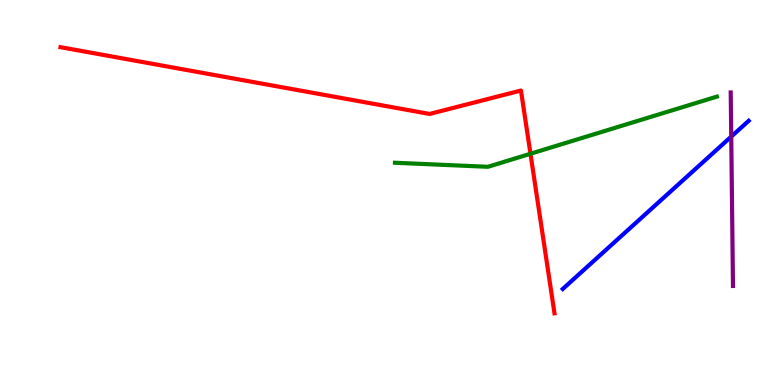[{'lines': ['blue', 'red'], 'intersections': []}, {'lines': ['green', 'red'], 'intersections': [{'x': 6.84, 'y': 6.01}]}, {'lines': ['purple', 'red'], 'intersections': []}, {'lines': ['blue', 'green'], 'intersections': []}, {'lines': ['blue', 'purple'], 'intersections': [{'x': 9.44, 'y': 6.45}]}, {'lines': ['green', 'purple'], 'intersections': []}]